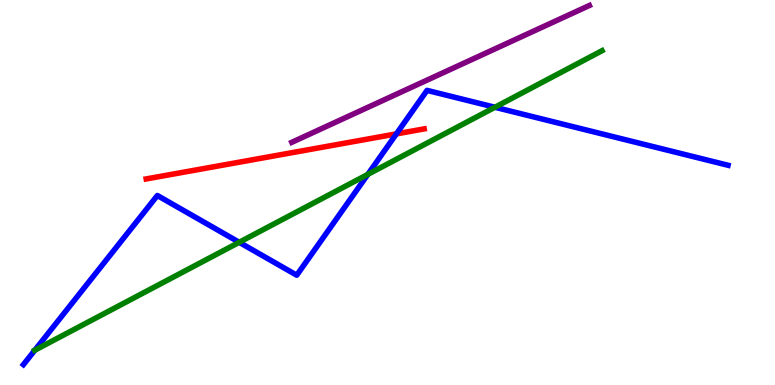[{'lines': ['blue', 'red'], 'intersections': [{'x': 5.11, 'y': 6.52}]}, {'lines': ['green', 'red'], 'intersections': []}, {'lines': ['purple', 'red'], 'intersections': []}, {'lines': ['blue', 'green'], 'intersections': [{'x': 0.449, 'y': 0.903}, {'x': 3.09, 'y': 3.71}, {'x': 4.75, 'y': 5.47}, {'x': 6.39, 'y': 7.21}]}, {'lines': ['blue', 'purple'], 'intersections': []}, {'lines': ['green', 'purple'], 'intersections': []}]